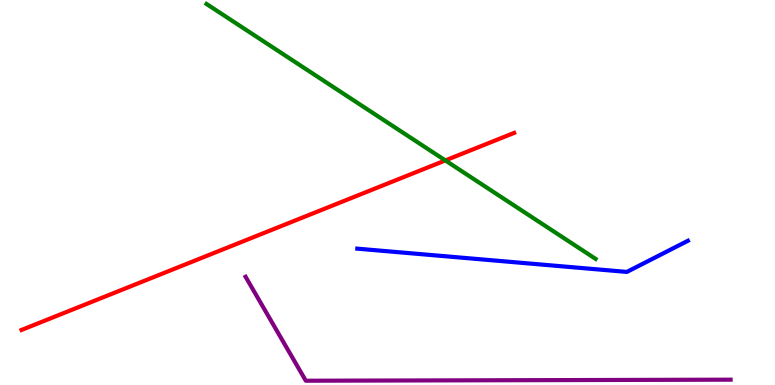[{'lines': ['blue', 'red'], 'intersections': []}, {'lines': ['green', 'red'], 'intersections': [{'x': 5.75, 'y': 5.83}]}, {'lines': ['purple', 'red'], 'intersections': []}, {'lines': ['blue', 'green'], 'intersections': []}, {'lines': ['blue', 'purple'], 'intersections': []}, {'lines': ['green', 'purple'], 'intersections': []}]